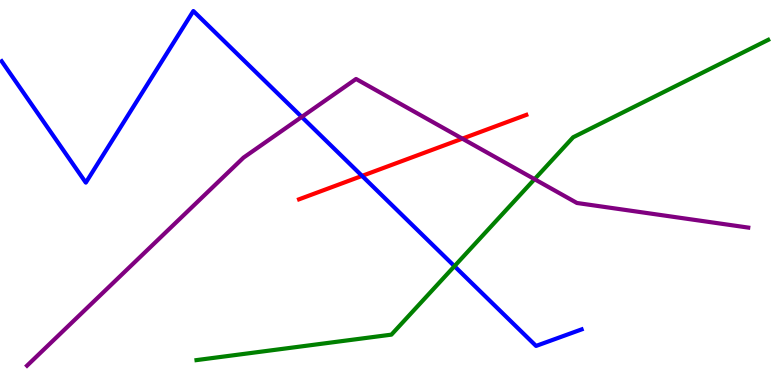[{'lines': ['blue', 'red'], 'intersections': [{'x': 4.67, 'y': 5.43}]}, {'lines': ['green', 'red'], 'intersections': []}, {'lines': ['purple', 'red'], 'intersections': [{'x': 5.97, 'y': 6.4}]}, {'lines': ['blue', 'green'], 'intersections': [{'x': 5.86, 'y': 3.09}]}, {'lines': ['blue', 'purple'], 'intersections': [{'x': 3.89, 'y': 6.96}]}, {'lines': ['green', 'purple'], 'intersections': [{'x': 6.9, 'y': 5.35}]}]